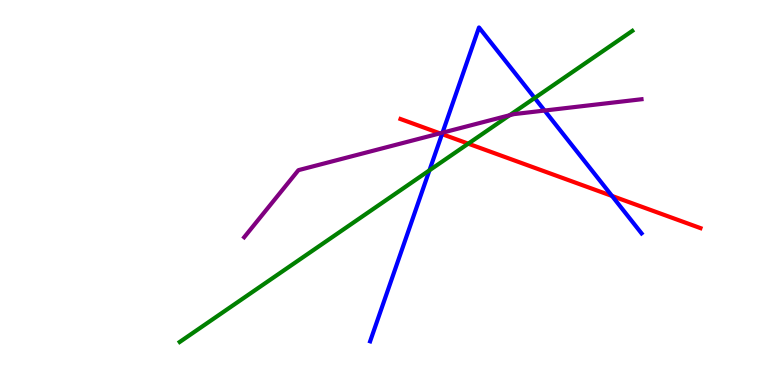[{'lines': ['blue', 'red'], 'intersections': [{'x': 5.7, 'y': 6.52}, {'x': 7.9, 'y': 4.91}]}, {'lines': ['green', 'red'], 'intersections': [{'x': 6.04, 'y': 6.27}]}, {'lines': ['purple', 'red'], 'intersections': [{'x': 5.68, 'y': 6.54}]}, {'lines': ['blue', 'green'], 'intersections': [{'x': 5.54, 'y': 5.58}, {'x': 6.9, 'y': 7.45}]}, {'lines': ['blue', 'purple'], 'intersections': [{'x': 5.71, 'y': 6.55}, {'x': 7.03, 'y': 7.13}]}, {'lines': ['green', 'purple'], 'intersections': [{'x': 6.58, 'y': 7.01}]}]